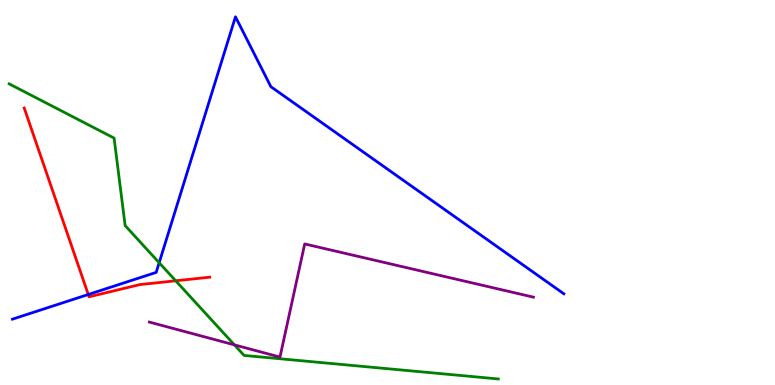[{'lines': ['blue', 'red'], 'intersections': [{'x': 1.14, 'y': 2.35}]}, {'lines': ['green', 'red'], 'intersections': [{'x': 2.27, 'y': 2.71}]}, {'lines': ['purple', 'red'], 'intersections': []}, {'lines': ['blue', 'green'], 'intersections': [{'x': 2.05, 'y': 3.18}]}, {'lines': ['blue', 'purple'], 'intersections': []}, {'lines': ['green', 'purple'], 'intersections': [{'x': 3.02, 'y': 1.04}]}]